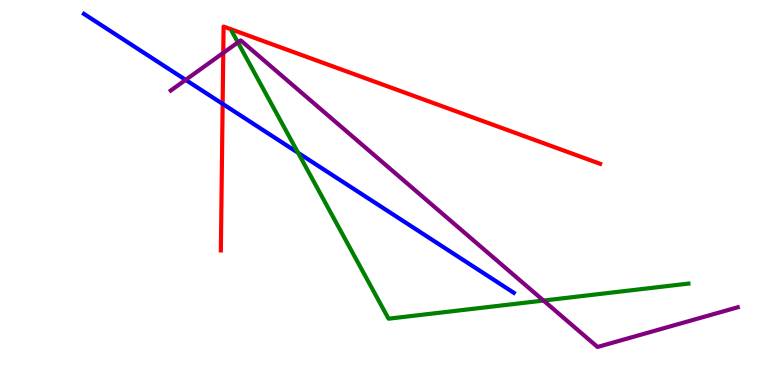[{'lines': ['blue', 'red'], 'intersections': [{'x': 2.87, 'y': 7.3}]}, {'lines': ['green', 'red'], 'intersections': []}, {'lines': ['purple', 'red'], 'intersections': [{'x': 2.88, 'y': 8.63}]}, {'lines': ['blue', 'green'], 'intersections': [{'x': 3.85, 'y': 6.03}]}, {'lines': ['blue', 'purple'], 'intersections': [{'x': 2.4, 'y': 7.93}]}, {'lines': ['green', 'purple'], 'intersections': [{'x': 3.07, 'y': 8.9}, {'x': 7.01, 'y': 2.19}]}]